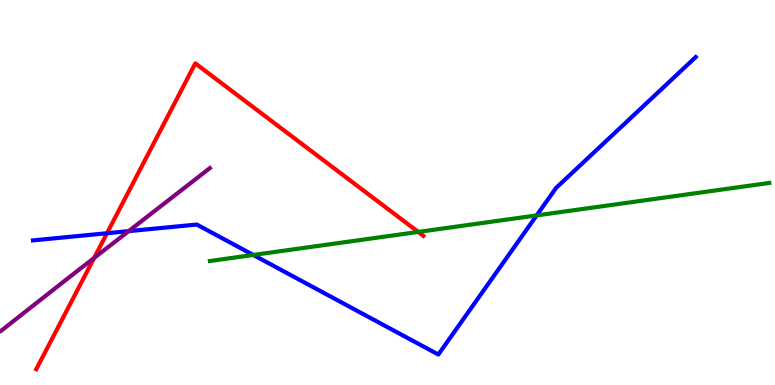[{'lines': ['blue', 'red'], 'intersections': [{'x': 1.38, 'y': 3.94}]}, {'lines': ['green', 'red'], 'intersections': [{'x': 5.4, 'y': 3.98}]}, {'lines': ['purple', 'red'], 'intersections': [{'x': 1.21, 'y': 3.3}]}, {'lines': ['blue', 'green'], 'intersections': [{'x': 3.27, 'y': 3.38}, {'x': 6.92, 'y': 4.41}]}, {'lines': ['blue', 'purple'], 'intersections': [{'x': 1.66, 'y': 4.0}]}, {'lines': ['green', 'purple'], 'intersections': []}]